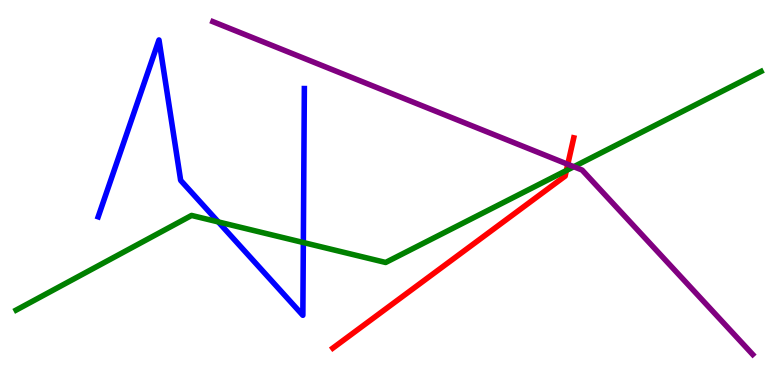[{'lines': ['blue', 'red'], 'intersections': []}, {'lines': ['green', 'red'], 'intersections': [{'x': 7.31, 'y': 5.57}]}, {'lines': ['purple', 'red'], 'intersections': [{'x': 7.33, 'y': 5.73}]}, {'lines': ['blue', 'green'], 'intersections': [{'x': 2.82, 'y': 4.24}, {'x': 3.91, 'y': 3.7}]}, {'lines': ['blue', 'purple'], 'intersections': []}, {'lines': ['green', 'purple'], 'intersections': [{'x': 7.4, 'y': 5.67}]}]